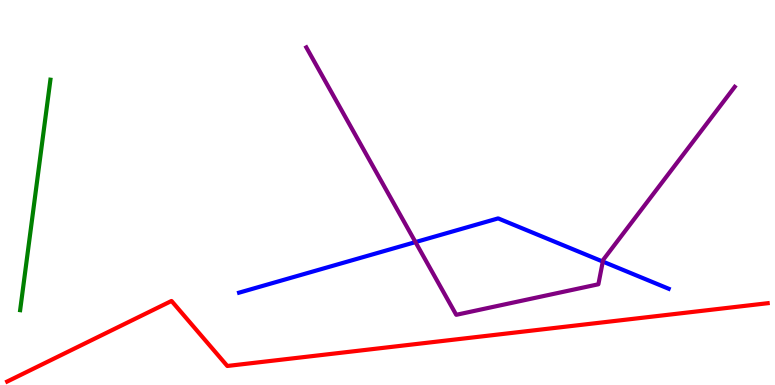[{'lines': ['blue', 'red'], 'intersections': []}, {'lines': ['green', 'red'], 'intersections': []}, {'lines': ['purple', 'red'], 'intersections': []}, {'lines': ['blue', 'green'], 'intersections': []}, {'lines': ['blue', 'purple'], 'intersections': [{'x': 5.36, 'y': 3.71}, {'x': 7.78, 'y': 3.21}]}, {'lines': ['green', 'purple'], 'intersections': []}]